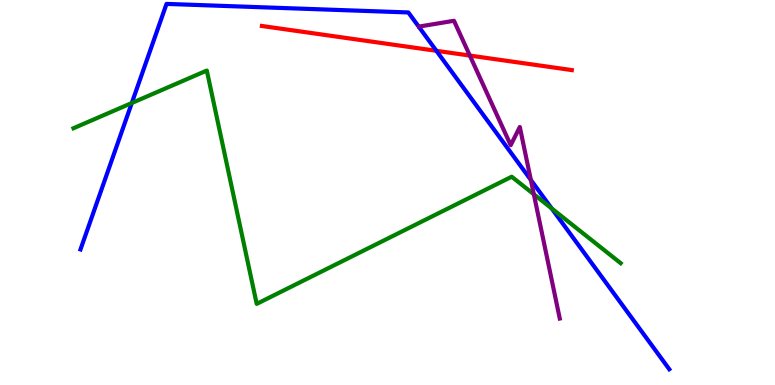[{'lines': ['blue', 'red'], 'intersections': [{'x': 5.63, 'y': 8.68}]}, {'lines': ['green', 'red'], 'intersections': []}, {'lines': ['purple', 'red'], 'intersections': [{'x': 6.06, 'y': 8.56}]}, {'lines': ['blue', 'green'], 'intersections': [{'x': 1.7, 'y': 7.32}, {'x': 7.12, 'y': 4.59}]}, {'lines': ['blue', 'purple'], 'intersections': [{'x': 6.85, 'y': 5.33}]}, {'lines': ['green', 'purple'], 'intersections': [{'x': 6.89, 'y': 4.95}]}]